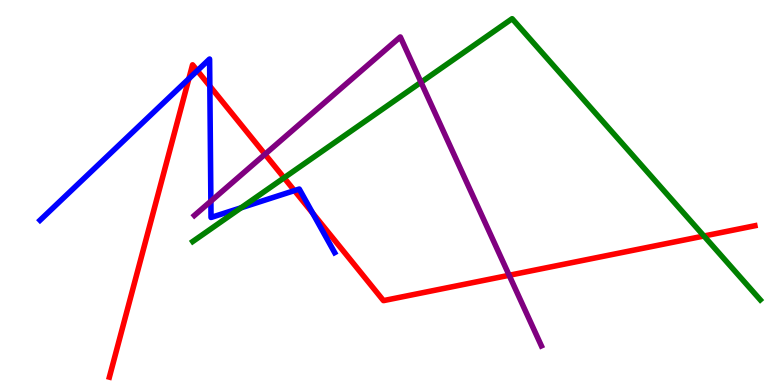[{'lines': ['blue', 'red'], 'intersections': [{'x': 2.44, 'y': 7.96}, {'x': 2.55, 'y': 8.16}, {'x': 2.71, 'y': 7.76}, {'x': 3.8, 'y': 5.05}, {'x': 4.03, 'y': 4.46}]}, {'lines': ['green', 'red'], 'intersections': [{'x': 3.67, 'y': 5.38}, {'x': 9.08, 'y': 3.87}]}, {'lines': ['purple', 'red'], 'intersections': [{'x': 3.42, 'y': 5.99}, {'x': 6.57, 'y': 2.85}]}, {'lines': ['blue', 'green'], 'intersections': [{'x': 3.11, 'y': 4.6}]}, {'lines': ['blue', 'purple'], 'intersections': [{'x': 2.72, 'y': 4.78}]}, {'lines': ['green', 'purple'], 'intersections': [{'x': 5.43, 'y': 7.86}]}]